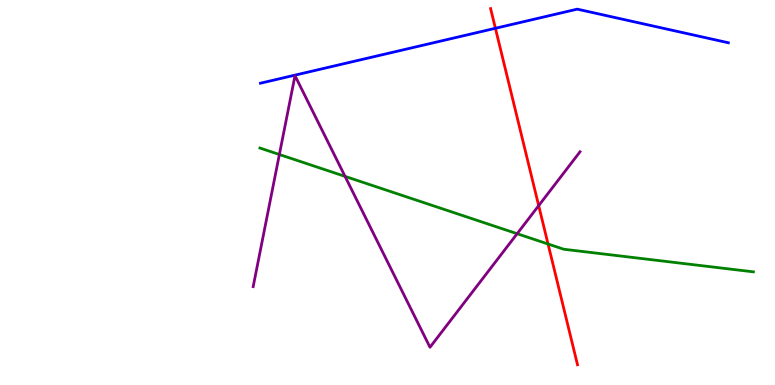[{'lines': ['blue', 'red'], 'intersections': [{'x': 6.39, 'y': 9.27}]}, {'lines': ['green', 'red'], 'intersections': [{'x': 7.07, 'y': 3.66}]}, {'lines': ['purple', 'red'], 'intersections': [{'x': 6.95, 'y': 4.66}]}, {'lines': ['blue', 'green'], 'intersections': []}, {'lines': ['blue', 'purple'], 'intersections': []}, {'lines': ['green', 'purple'], 'intersections': [{'x': 3.6, 'y': 5.99}, {'x': 4.45, 'y': 5.42}, {'x': 6.67, 'y': 3.93}]}]